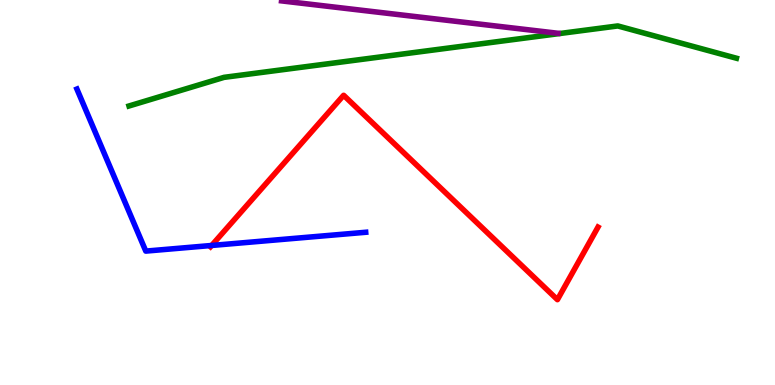[{'lines': ['blue', 'red'], 'intersections': [{'x': 2.73, 'y': 3.62}]}, {'lines': ['green', 'red'], 'intersections': []}, {'lines': ['purple', 'red'], 'intersections': []}, {'lines': ['blue', 'green'], 'intersections': []}, {'lines': ['blue', 'purple'], 'intersections': []}, {'lines': ['green', 'purple'], 'intersections': []}]